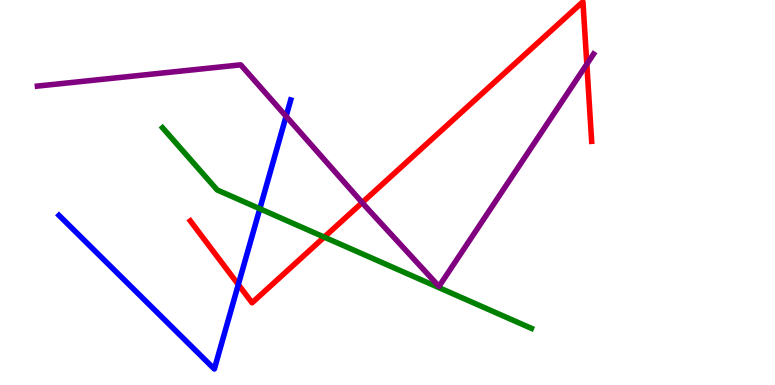[{'lines': ['blue', 'red'], 'intersections': [{'x': 3.08, 'y': 2.61}]}, {'lines': ['green', 'red'], 'intersections': [{'x': 4.18, 'y': 3.84}]}, {'lines': ['purple', 'red'], 'intersections': [{'x': 4.67, 'y': 4.74}, {'x': 7.57, 'y': 8.33}]}, {'lines': ['blue', 'green'], 'intersections': [{'x': 3.35, 'y': 4.58}]}, {'lines': ['blue', 'purple'], 'intersections': [{'x': 3.69, 'y': 6.98}]}, {'lines': ['green', 'purple'], 'intersections': []}]